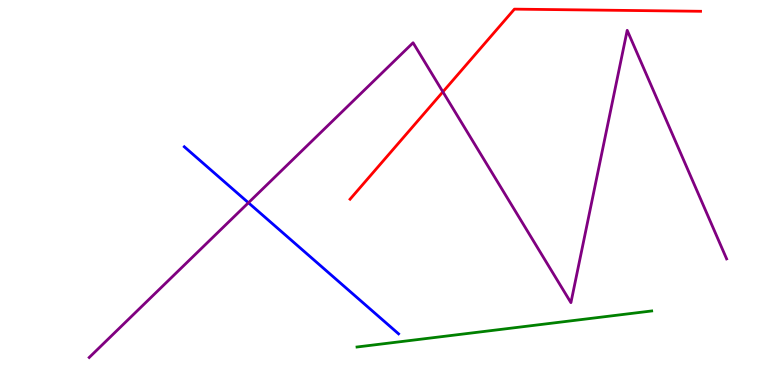[{'lines': ['blue', 'red'], 'intersections': []}, {'lines': ['green', 'red'], 'intersections': []}, {'lines': ['purple', 'red'], 'intersections': [{'x': 5.71, 'y': 7.61}]}, {'lines': ['blue', 'green'], 'intersections': []}, {'lines': ['blue', 'purple'], 'intersections': [{'x': 3.21, 'y': 4.73}]}, {'lines': ['green', 'purple'], 'intersections': []}]